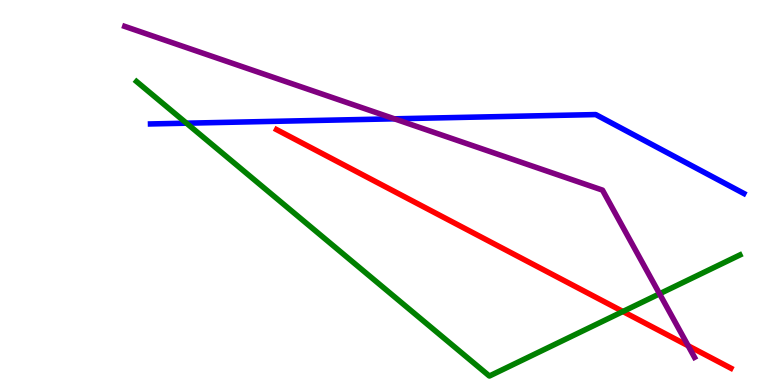[{'lines': ['blue', 'red'], 'intersections': []}, {'lines': ['green', 'red'], 'intersections': [{'x': 8.04, 'y': 1.91}]}, {'lines': ['purple', 'red'], 'intersections': [{'x': 8.88, 'y': 1.02}]}, {'lines': ['blue', 'green'], 'intersections': [{'x': 2.41, 'y': 6.8}]}, {'lines': ['blue', 'purple'], 'intersections': [{'x': 5.09, 'y': 6.91}]}, {'lines': ['green', 'purple'], 'intersections': [{'x': 8.51, 'y': 2.37}]}]